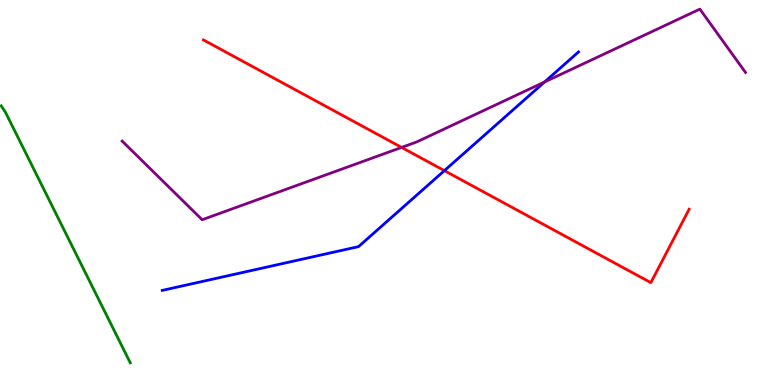[{'lines': ['blue', 'red'], 'intersections': [{'x': 5.73, 'y': 5.57}]}, {'lines': ['green', 'red'], 'intersections': []}, {'lines': ['purple', 'red'], 'intersections': [{'x': 5.18, 'y': 6.17}]}, {'lines': ['blue', 'green'], 'intersections': []}, {'lines': ['blue', 'purple'], 'intersections': [{'x': 7.03, 'y': 7.87}]}, {'lines': ['green', 'purple'], 'intersections': []}]